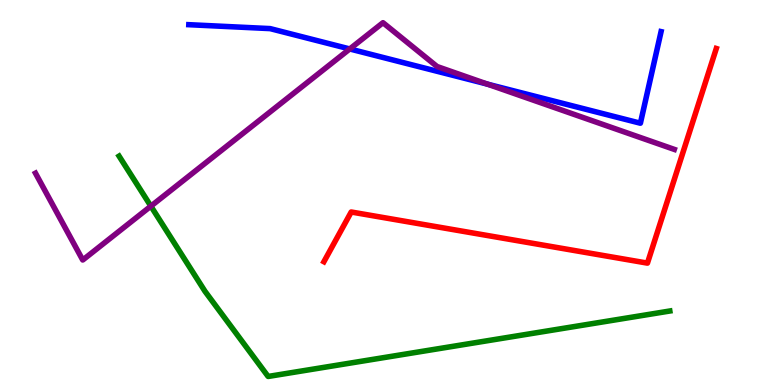[{'lines': ['blue', 'red'], 'intersections': []}, {'lines': ['green', 'red'], 'intersections': []}, {'lines': ['purple', 'red'], 'intersections': []}, {'lines': ['blue', 'green'], 'intersections': []}, {'lines': ['blue', 'purple'], 'intersections': [{'x': 4.51, 'y': 8.73}, {'x': 6.29, 'y': 7.81}]}, {'lines': ['green', 'purple'], 'intersections': [{'x': 1.95, 'y': 4.65}]}]